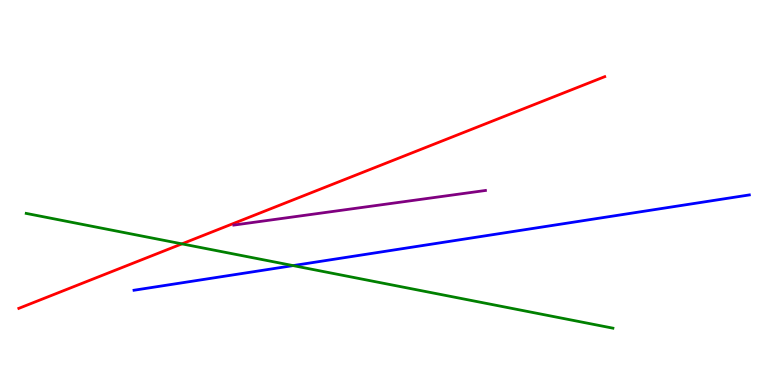[{'lines': ['blue', 'red'], 'intersections': []}, {'lines': ['green', 'red'], 'intersections': [{'x': 2.35, 'y': 3.67}]}, {'lines': ['purple', 'red'], 'intersections': []}, {'lines': ['blue', 'green'], 'intersections': [{'x': 3.78, 'y': 3.1}]}, {'lines': ['blue', 'purple'], 'intersections': []}, {'lines': ['green', 'purple'], 'intersections': []}]